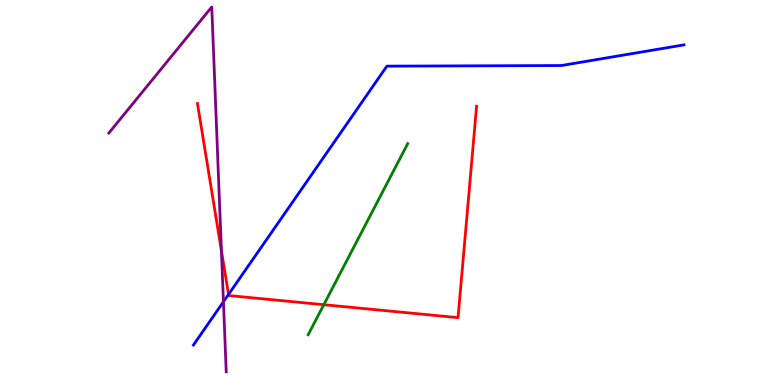[{'lines': ['blue', 'red'], 'intersections': [{'x': 2.95, 'y': 2.35}]}, {'lines': ['green', 'red'], 'intersections': [{'x': 4.18, 'y': 2.09}]}, {'lines': ['purple', 'red'], 'intersections': [{'x': 2.86, 'y': 3.49}]}, {'lines': ['blue', 'green'], 'intersections': []}, {'lines': ['blue', 'purple'], 'intersections': [{'x': 2.88, 'y': 2.16}]}, {'lines': ['green', 'purple'], 'intersections': []}]